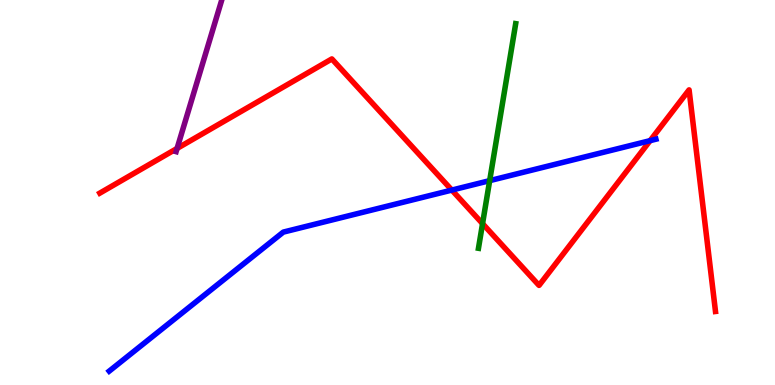[{'lines': ['blue', 'red'], 'intersections': [{'x': 5.83, 'y': 5.06}, {'x': 8.39, 'y': 6.35}]}, {'lines': ['green', 'red'], 'intersections': [{'x': 6.23, 'y': 4.19}]}, {'lines': ['purple', 'red'], 'intersections': [{'x': 2.28, 'y': 6.14}]}, {'lines': ['blue', 'green'], 'intersections': [{'x': 6.32, 'y': 5.31}]}, {'lines': ['blue', 'purple'], 'intersections': []}, {'lines': ['green', 'purple'], 'intersections': []}]